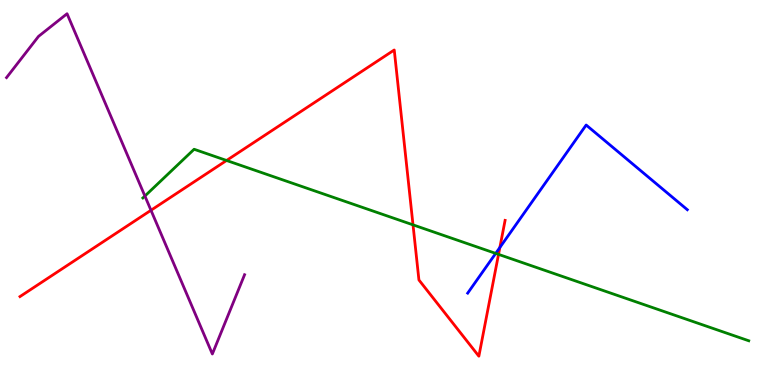[{'lines': ['blue', 'red'], 'intersections': [{'x': 6.45, 'y': 3.57}]}, {'lines': ['green', 'red'], 'intersections': [{'x': 2.92, 'y': 5.83}, {'x': 5.33, 'y': 4.16}, {'x': 6.43, 'y': 3.39}]}, {'lines': ['purple', 'red'], 'intersections': [{'x': 1.95, 'y': 4.54}]}, {'lines': ['blue', 'green'], 'intersections': [{'x': 6.4, 'y': 3.42}]}, {'lines': ['blue', 'purple'], 'intersections': []}, {'lines': ['green', 'purple'], 'intersections': [{'x': 1.87, 'y': 4.91}]}]